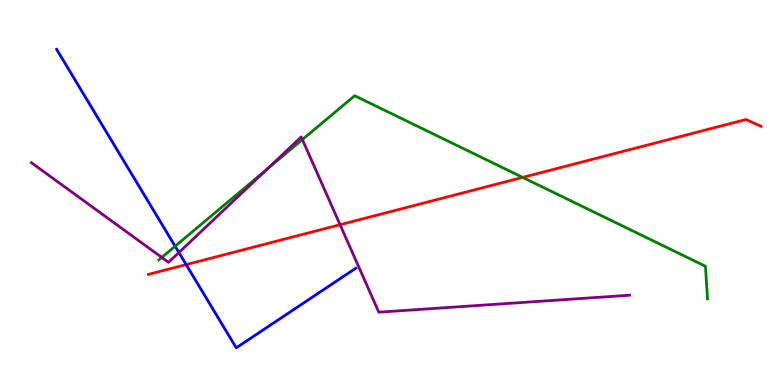[{'lines': ['blue', 'red'], 'intersections': [{'x': 2.4, 'y': 3.13}]}, {'lines': ['green', 'red'], 'intersections': [{'x': 6.74, 'y': 5.39}]}, {'lines': ['purple', 'red'], 'intersections': [{'x': 4.39, 'y': 4.16}]}, {'lines': ['blue', 'green'], 'intersections': [{'x': 2.26, 'y': 3.6}]}, {'lines': ['blue', 'purple'], 'intersections': [{'x': 2.31, 'y': 3.44}]}, {'lines': ['green', 'purple'], 'intersections': [{'x': 2.09, 'y': 3.31}, {'x': 3.45, 'y': 5.61}, {'x': 3.9, 'y': 6.37}]}]